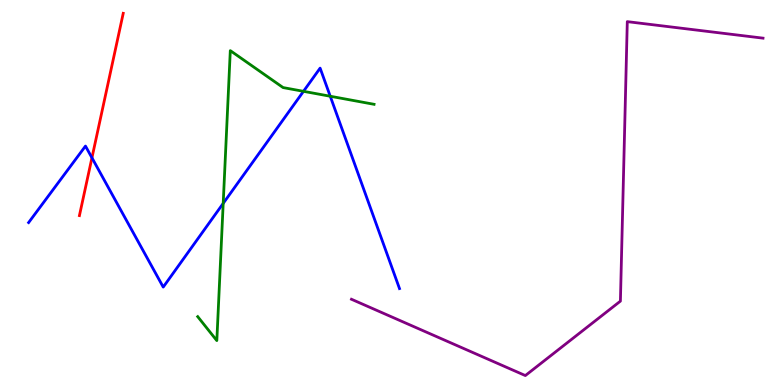[{'lines': ['blue', 'red'], 'intersections': [{'x': 1.19, 'y': 5.9}]}, {'lines': ['green', 'red'], 'intersections': []}, {'lines': ['purple', 'red'], 'intersections': []}, {'lines': ['blue', 'green'], 'intersections': [{'x': 2.88, 'y': 4.72}, {'x': 3.92, 'y': 7.63}, {'x': 4.26, 'y': 7.5}]}, {'lines': ['blue', 'purple'], 'intersections': []}, {'lines': ['green', 'purple'], 'intersections': []}]